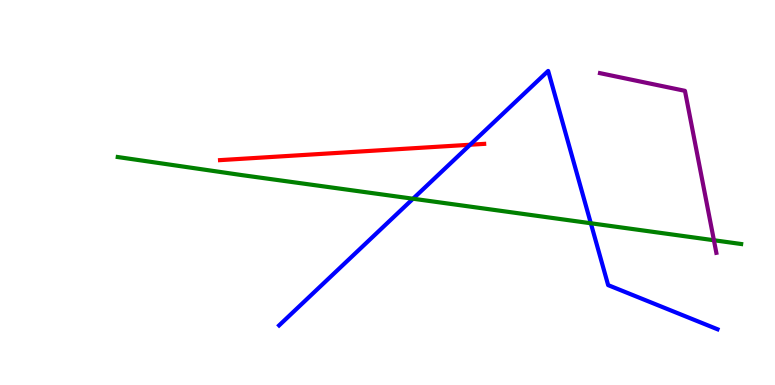[{'lines': ['blue', 'red'], 'intersections': [{'x': 6.07, 'y': 6.24}]}, {'lines': ['green', 'red'], 'intersections': []}, {'lines': ['purple', 'red'], 'intersections': []}, {'lines': ['blue', 'green'], 'intersections': [{'x': 5.33, 'y': 4.84}, {'x': 7.62, 'y': 4.2}]}, {'lines': ['blue', 'purple'], 'intersections': []}, {'lines': ['green', 'purple'], 'intersections': [{'x': 9.21, 'y': 3.76}]}]